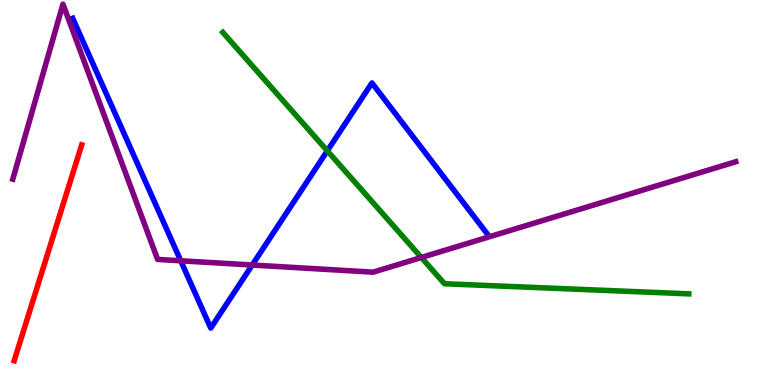[{'lines': ['blue', 'red'], 'intersections': []}, {'lines': ['green', 'red'], 'intersections': []}, {'lines': ['purple', 'red'], 'intersections': []}, {'lines': ['blue', 'green'], 'intersections': [{'x': 4.22, 'y': 6.08}]}, {'lines': ['blue', 'purple'], 'intersections': [{'x': 2.33, 'y': 3.23}, {'x': 3.25, 'y': 3.12}]}, {'lines': ['green', 'purple'], 'intersections': [{'x': 5.44, 'y': 3.31}]}]